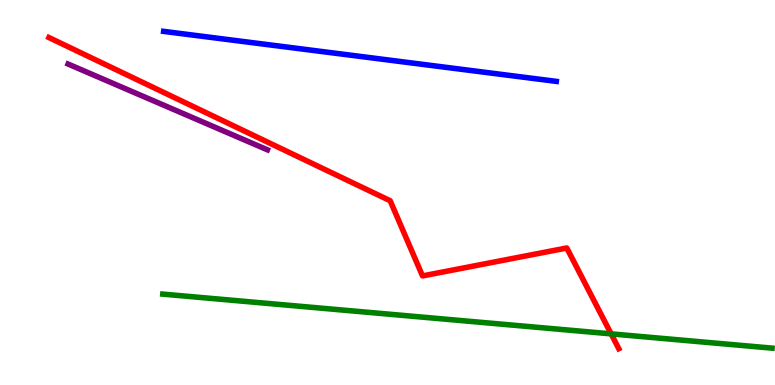[{'lines': ['blue', 'red'], 'intersections': []}, {'lines': ['green', 'red'], 'intersections': [{'x': 7.89, 'y': 1.33}]}, {'lines': ['purple', 'red'], 'intersections': []}, {'lines': ['blue', 'green'], 'intersections': []}, {'lines': ['blue', 'purple'], 'intersections': []}, {'lines': ['green', 'purple'], 'intersections': []}]